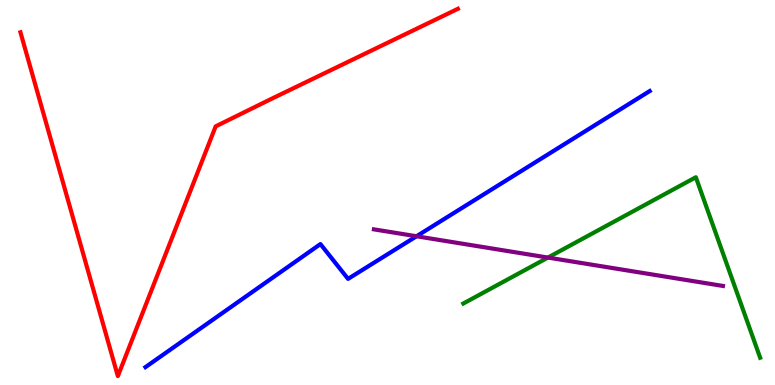[{'lines': ['blue', 'red'], 'intersections': []}, {'lines': ['green', 'red'], 'intersections': []}, {'lines': ['purple', 'red'], 'intersections': []}, {'lines': ['blue', 'green'], 'intersections': []}, {'lines': ['blue', 'purple'], 'intersections': [{'x': 5.37, 'y': 3.86}]}, {'lines': ['green', 'purple'], 'intersections': [{'x': 7.07, 'y': 3.31}]}]